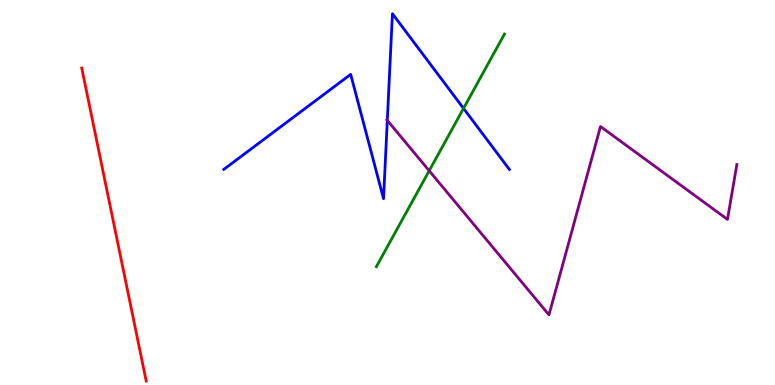[{'lines': ['blue', 'red'], 'intersections': []}, {'lines': ['green', 'red'], 'intersections': []}, {'lines': ['purple', 'red'], 'intersections': []}, {'lines': ['blue', 'green'], 'intersections': [{'x': 5.98, 'y': 7.18}]}, {'lines': ['blue', 'purple'], 'intersections': [{'x': 5.0, 'y': 6.87}]}, {'lines': ['green', 'purple'], 'intersections': [{'x': 5.54, 'y': 5.56}]}]